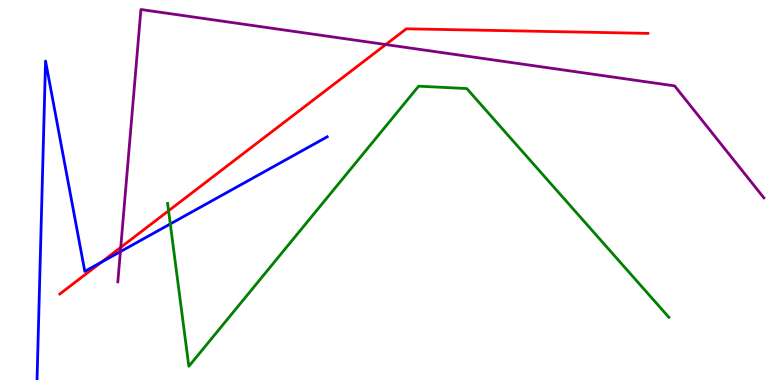[{'lines': ['blue', 'red'], 'intersections': [{'x': 1.31, 'y': 3.19}]}, {'lines': ['green', 'red'], 'intersections': [{'x': 2.18, 'y': 4.53}]}, {'lines': ['purple', 'red'], 'intersections': [{'x': 1.56, 'y': 3.58}, {'x': 4.98, 'y': 8.84}]}, {'lines': ['blue', 'green'], 'intersections': [{'x': 2.2, 'y': 4.18}]}, {'lines': ['blue', 'purple'], 'intersections': [{'x': 1.55, 'y': 3.46}]}, {'lines': ['green', 'purple'], 'intersections': []}]